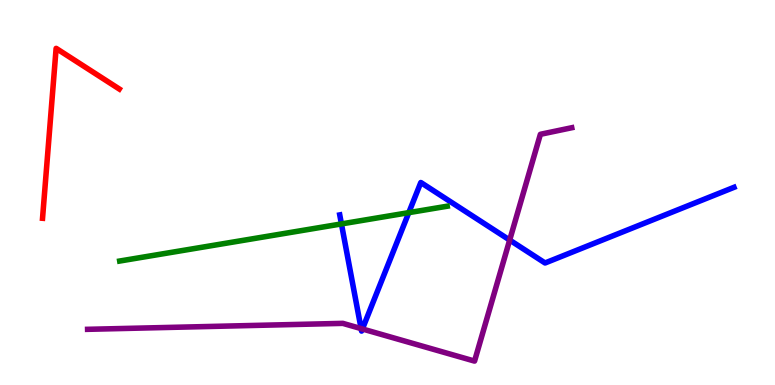[{'lines': ['blue', 'red'], 'intersections': []}, {'lines': ['green', 'red'], 'intersections': []}, {'lines': ['purple', 'red'], 'intersections': []}, {'lines': ['blue', 'green'], 'intersections': [{'x': 4.41, 'y': 4.18}, {'x': 5.27, 'y': 4.48}]}, {'lines': ['blue', 'purple'], 'intersections': [{'x': 4.66, 'y': 1.46}, {'x': 4.68, 'y': 1.46}, {'x': 6.58, 'y': 3.76}]}, {'lines': ['green', 'purple'], 'intersections': []}]